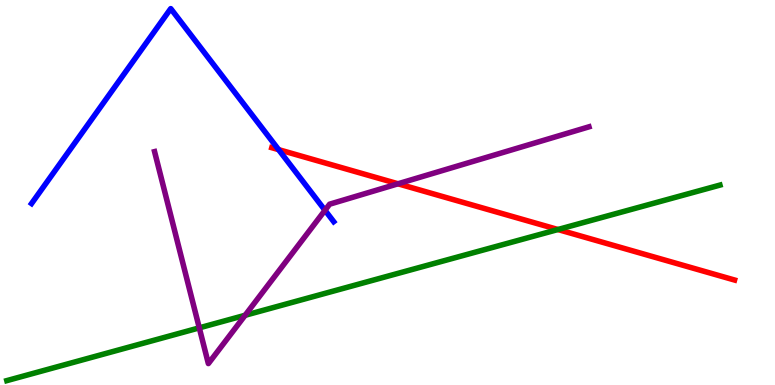[{'lines': ['blue', 'red'], 'intersections': [{'x': 3.59, 'y': 6.11}]}, {'lines': ['green', 'red'], 'intersections': [{'x': 7.2, 'y': 4.04}]}, {'lines': ['purple', 'red'], 'intersections': [{'x': 5.14, 'y': 5.23}]}, {'lines': ['blue', 'green'], 'intersections': []}, {'lines': ['blue', 'purple'], 'intersections': [{'x': 4.19, 'y': 4.54}]}, {'lines': ['green', 'purple'], 'intersections': [{'x': 2.57, 'y': 1.48}, {'x': 3.16, 'y': 1.81}]}]